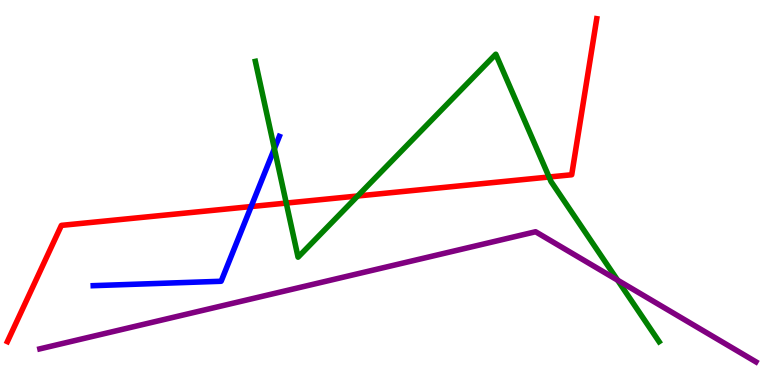[{'lines': ['blue', 'red'], 'intersections': [{'x': 3.24, 'y': 4.63}]}, {'lines': ['green', 'red'], 'intersections': [{'x': 3.69, 'y': 4.73}, {'x': 4.62, 'y': 4.91}, {'x': 7.08, 'y': 5.4}]}, {'lines': ['purple', 'red'], 'intersections': []}, {'lines': ['blue', 'green'], 'intersections': [{'x': 3.54, 'y': 6.14}]}, {'lines': ['blue', 'purple'], 'intersections': []}, {'lines': ['green', 'purple'], 'intersections': [{'x': 7.97, 'y': 2.72}]}]